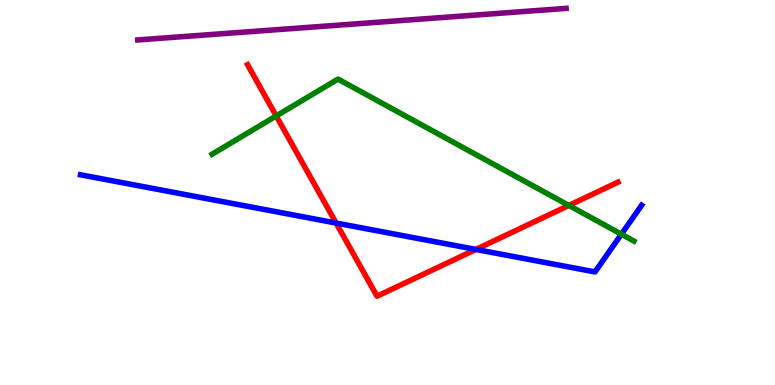[{'lines': ['blue', 'red'], 'intersections': [{'x': 4.34, 'y': 4.21}, {'x': 6.14, 'y': 3.52}]}, {'lines': ['green', 'red'], 'intersections': [{'x': 3.56, 'y': 6.99}, {'x': 7.34, 'y': 4.66}]}, {'lines': ['purple', 'red'], 'intersections': []}, {'lines': ['blue', 'green'], 'intersections': [{'x': 8.02, 'y': 3.92}]}, {'lines': ['blue', 'purple'], 'intersections': []}, {'lines': ['green', 'purple'], 'intersections': []}]